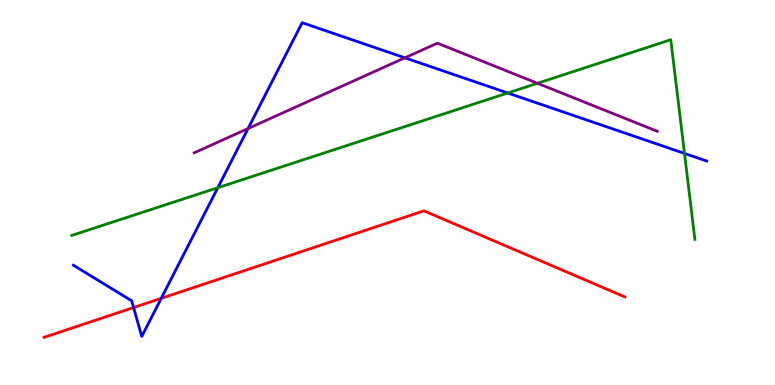[{'lines': ['blue', 'red'], 'intersections': [{'x': 1.72, 'y': 2.01}, {'x': 2.08, 'y': 2.25}]}, {'lines': ['green', 'red'], 'intersections': []}, {'lines': ['purple', 'red'], 'intersections': []}, {'lines': ['blue', 'green'], 'intersections': [{'x': 2.81, 'y': 5.12}, {'x': 6.55, 'y': 7.58}, {'x': 8.83, 'y': 6.01}]}, {'lines': ['blue', 'purple'], 'intersections': [{'x': 3.2, 'y': 6.66}, {'x': 5.22, 'y': 8.5}]}, {'lines': ['green', 'purple'], 'intersections': [{'x': 6.93, 'y': 7.84}]}]